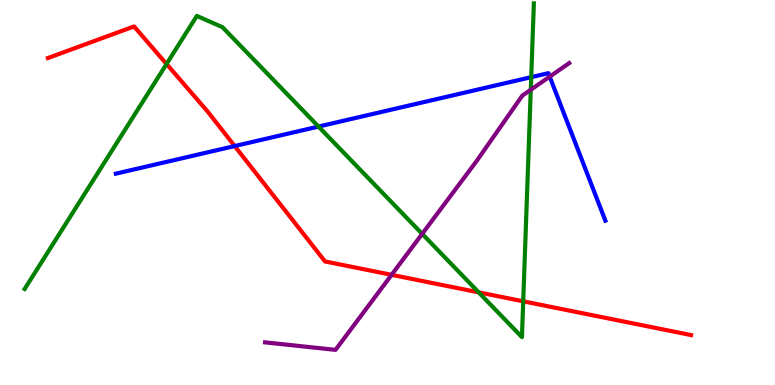[{'lines': ['blue', 'red'], 'intersections': [{'x': 3.03, 'y': 6.21}]}, {'lines': ['green', 'red'], 'intersections': [{'x': 2.15, 'y': 8.34}, {'x': 6.18, 'y': 2.41}, {'x': 6.75, 'y': 2.17}]}, {'lines': ['purple', 'red'], 'intersections': [{'x': 5.05, 'y': 2.86}]}, {'lines': ['blue', 'green'], 'intersections': [{'x': 4.11, 'y': 6.71}, {'x': 6.85, 'y': 8.0}]}, {'lines': ['blue', 'purple'], 'intersections': [{'x': 7.09, 'y': 8.01}]}, {'lines': ['green', 'purple'], 'intersections': [{'x': 5.45, 'y': 3.93}, {'x': 6.85, 'y': 7.67}]}]